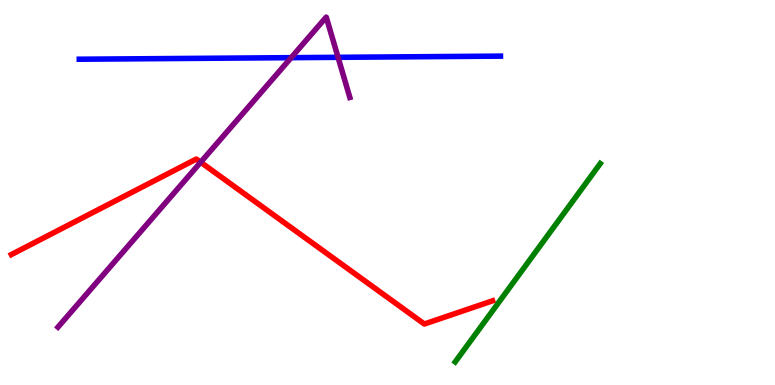[{'lines': ['blue', 'red'], 'intersections': []}, {'lines': ['green', 'red'], 'intersections': []}, {'lines': ['purple', 'red'], 'intersections': [{'x': 2.59, 'y': 5.79}]}, {'lines': ['blue', 'green'], 'intersections': []}, {'lines': ['blue', 'purple'], 'intersections': [{'x': 3.76, 'y': 8.5}, {'x': 4.36, 'y': 8.51}]}, {'lines': ['green', 'purple'], 'intersections': []}]